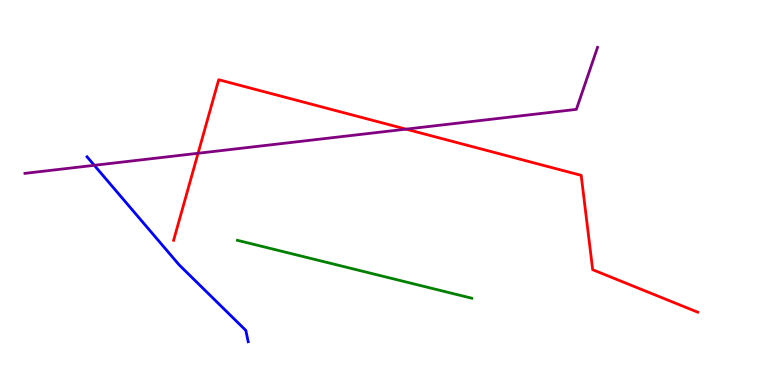[{'lines': ['blue', 'red'], 'intersections': []}, {'lines': ['green', 'red'], 'intersections': []}, {'lines': ['purple', 'red'], 'intersections': [{'x': 2.56, 'y': 6.02}, {'x': 5.24, 'y': 6.65}]}, {'lines': ['blue', 'green'], 'intersections': []}, {'lines': ['blue', 'purple'], 'intersections': [{'x': 1.22, 'y': 5.71}]}, {'lines': ['green', 'purple'], 'intersections': []}]